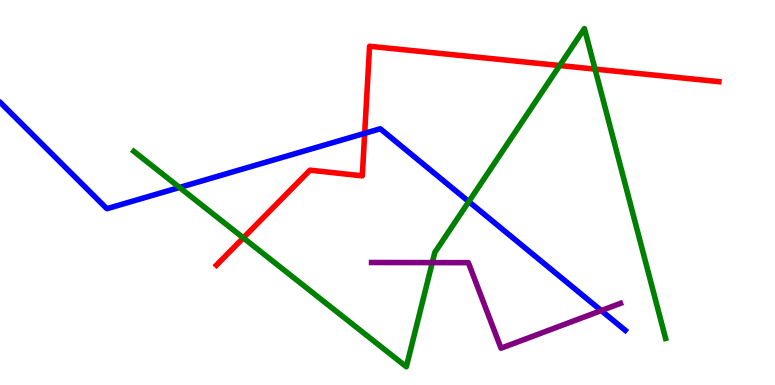[{'lines': ['blue', 'red'], 'intersections': [{'x': 4.71, 'y': 6.54}]}, {'lines': ['green', 'red'], 'intersections': [{'x': 3.14, 'y': 3.82}, {'x': 7.22, 'y': 8.3}, {'x': 7.68, 'y': 8.2}]}, {'lines': ['purple', 'red'], 'intersections': []}, {'lines': ['blue', 'green'], 'intersections': [{'x': 2.32, 'y': 5.13}, {'x': 6.05, 'y': 4.76}]}, {'lines': ['blue', 'purple'], 'intersections': [{'x': 7.76, 'y': 1.93}]}, {'lines': ['green', 'purple'], 'intersections': [{'x': 5.58, 'y': 3.18}]}]